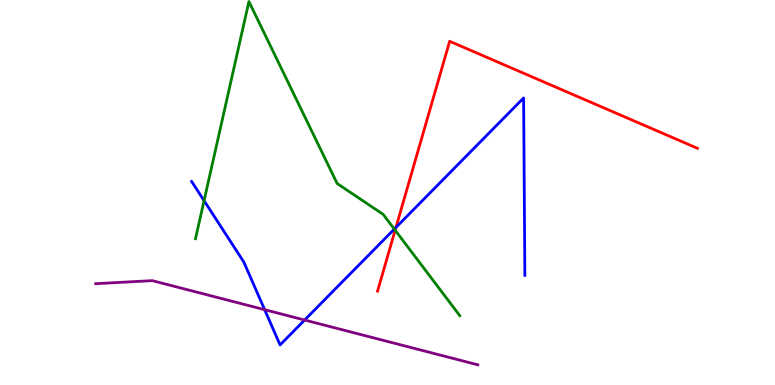[{'lines': ['blue', 'red'], 'intersections': [{'x': 5.11, 'y': 4.09}]}, {'lines': ['green', 'red'], 'intersections': [{'x': 5.1, 'y': 4.02}]}, {'lines': ['purple', 'red'], 'intersections': []}, {'lines': ['blue', 'green'], 'intersections': [{'x': 2.63, 'y': 4.79}, {'x': 5.09, 'y': 4.05}]}, {'lines': ['blue', 'purple'], 'intersections': [{'x': 3.41, 'y': 1.96}, {'x': 3.93, 'y': 1.69}]}, {'lines': ['green', 'purple'], 'intersections': []}]